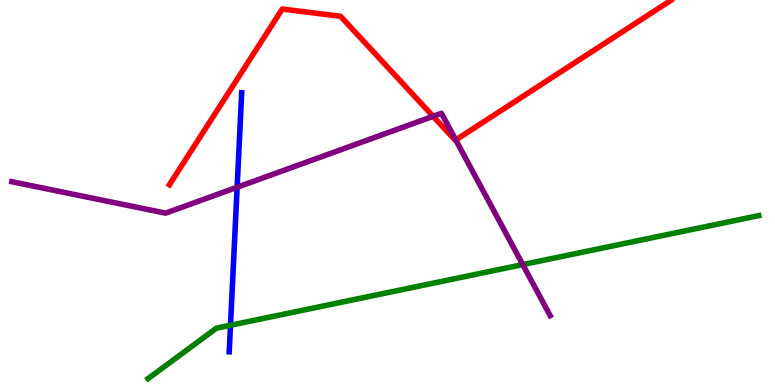[{'lines': ['blue', 'red'], 'intersections': []}, {'lines': ['green', 'red'], 'intersections': []}, {'lines': ['purple', 'red'], 'intersections': [{'x': 5.59, 'y': 6.98}, {'x': 5.88, 'y': 6.36}]}, {'lines': ['blue', 'green'], 'intersections': [{'x': 2.97, 'y': 1.55}]}, {'lines': ['blue', 'purple'], 'intersections': [{'x': 3.06, 'y': 5.14}]}, {'lines': ['green', 'purple'], 'intersections': [{'x': 6.75, 'y': 3.13}]}]